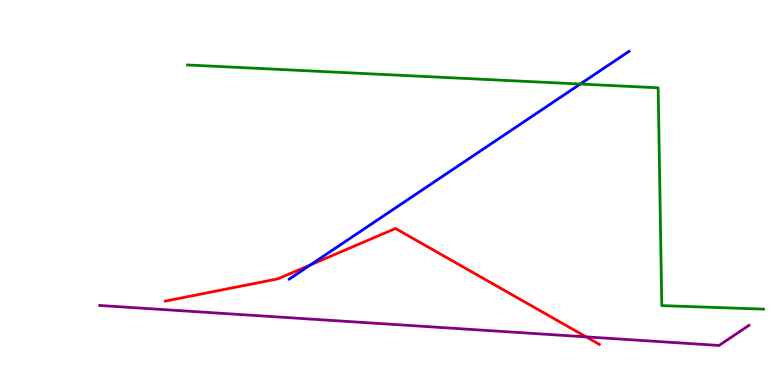[{'lines': ['blue', 'red'], 'intersections': [{'x': 4.01, 'y': 3.12}]}, {'lines': ['green', 'red'], 'intersections': []}, {'lines': ['purple', 'red'], 'intersections': [{'x': 7.56, 'y': 1.25}]}, {'lines': ['blue', 'green'], 'intersections': [{'x': 7.49, 'y': 7.82}]}, {'lines': ['blue', 'purple'], 'intersections': []}, {'lines': ['green', 'purple'], 'intersections': []}]